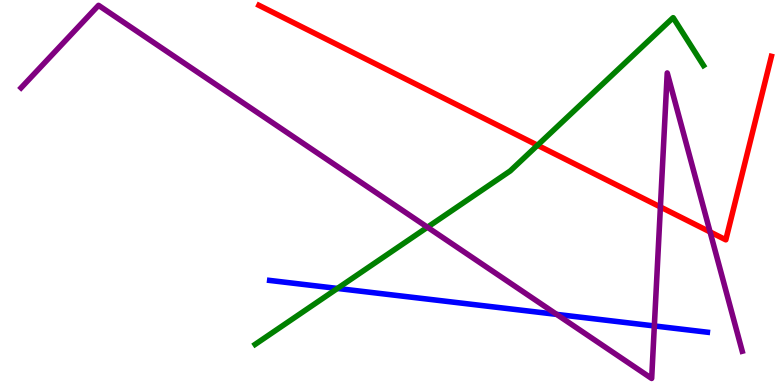[{'lines': ['blue', 'red'], 'intersections': []}, {'lines': ['green', 'red'], 'intersections': [{'x': 6.94, 'y': 6.23}]}, {'lines': ['purple', 'red'], 'intersections': [{'x': 8.52, 'y': 4.62}, {'x': 9.16, 'y': 3.98}]}, {'lines': ['blue', 'green'], 'intersections': [{'x': 4.35, 'y': 2.51}]}, {'lines': ['blue', 'purple'], 'intersections': [{'x': 7.18, 'y': 1.83}, {'x': 8.44, 'y': 1.53}]}, {'lines': ['green', 'purple'], 'intersections': [{'x': 5.52, 'y': 4.1}]}]